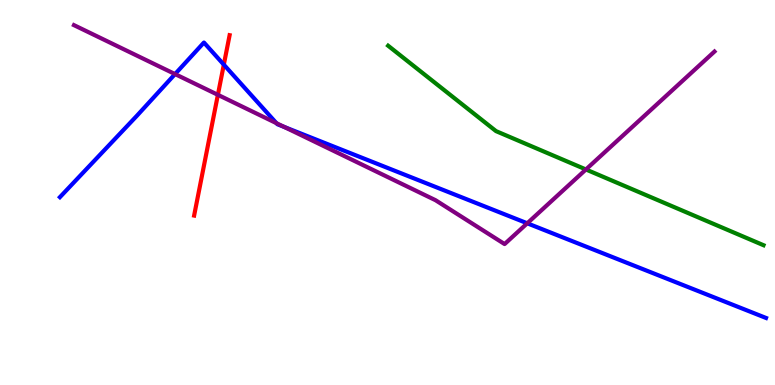[{'lines': ['blue', 'red'], 'intersections': [{'x': 2.89, 'y': 8.32}]}, {'lines': ['green', 'red'], 'intersections': []}, {'lines': ['purple', 'red'], 'intersections': [{'x': 2.81, 'y': 7.54}]}, {'lines': ['blue', 'green'], 'intersections': []}, {'lines': ['blue', 'purple'], 'intersections': [{'x': 2.26, 'y': 8.08}, {'x': 3.57, 'y': 6.8}, {'x': 3.67, 'y': 6.7}, {'x': 6.8, 'y': 4.2}]}, {'lines': ['green', 'purple'], 'intersections': [{'x': 7.56, 'y': 5.6}]}]